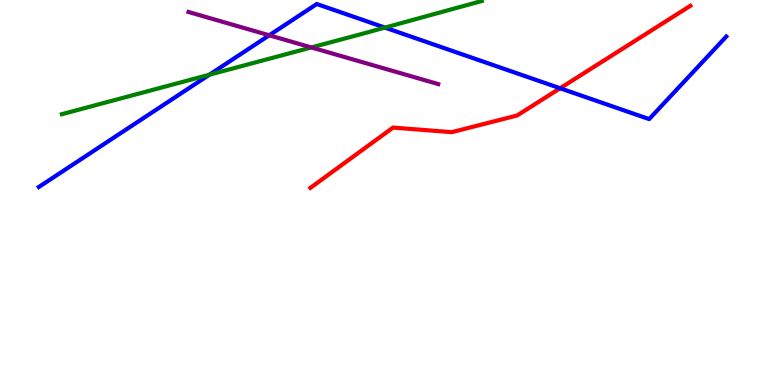[{'lines': ['blue', 'red'], 'intersections': [{'x': 7.23, 'y': 7.71}]}, {'lines': ['green', 'red'], 'intersections': []}, {'lines': ['purple', 'red'], 'intersections': []}, {'lines': ['blue', 'green'], 'intersections': [{'x': 2.7, 'y': 8.06}, {'x': 4.97, 'y': 9.28}]}, {'lines': ['blue', 'purple'], 'intersections': [{'x': 3.47, 'y': 9.08}]}, {'lines': ['green', 'purple'], 'intersections': [{'x': 4.02, 'y': 8.77}]}]